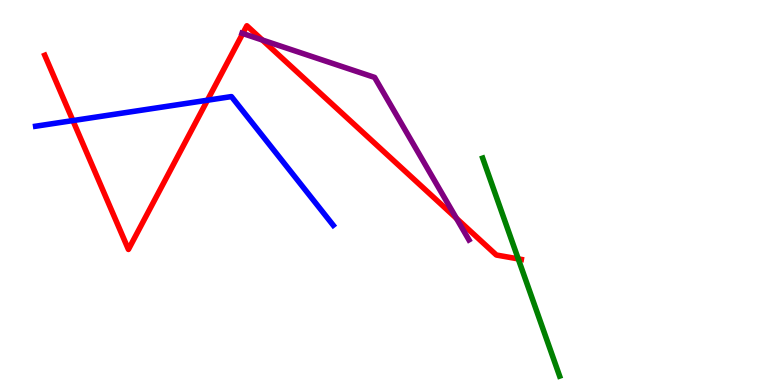[{'lines': ['blue', 'red'], 'intersections': [{'x': 0.941, 'y': 6.87}, {'x': 2.68, 'y': 7.4}]}, {'lines': ['green', 'red'], 'intersections': [{'x': 6.69, 'y': 3.28}]}, {'lines': ['purple', 'red'], 'intersections': [{'x': 3.13, 'y': 9.13}, {'x': 3.39, 'y': 8.96}, {'x': 5.89, 'y': 4.33}]}, {'lines': ['blue', 'green'], 'intersections': []}, {'lines': ['blue', 'purple'], 'intersections': []}, {'lines': ['green', 'purple'], 'intersections': []}]